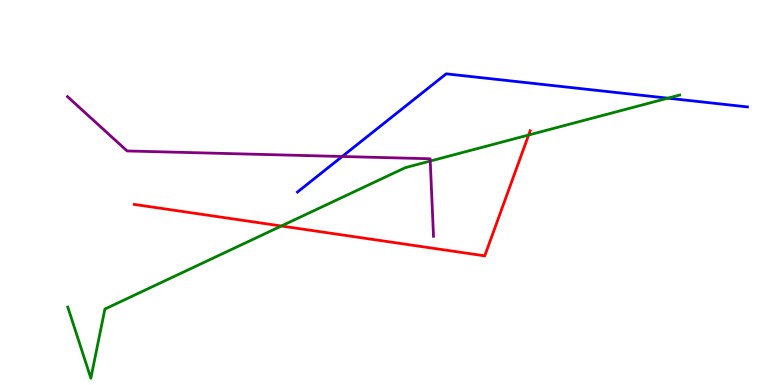[{'lines': ['blue', 'red'], 'intersections': []}, {'lines': ['green', 'red'], 'intersections': [{'x': 3.63, 'y': 4.13}, {'x': 6.82, 'y': 6.49}]}, {'lines': ['purple', 'red'], 'intersections': []}, {'lines': ['blue', 'green'], 'intersections': [{'x': 8.62, 'y': 7.45}]}, {'lines': ['blue', 'purple'], 'intersections': [{'x': 4.42, 'y': 5.94}]}, {'lines': ['green', 'purple'], 'intersections': [{'x': 5.55, 'y': 5.82}]}]